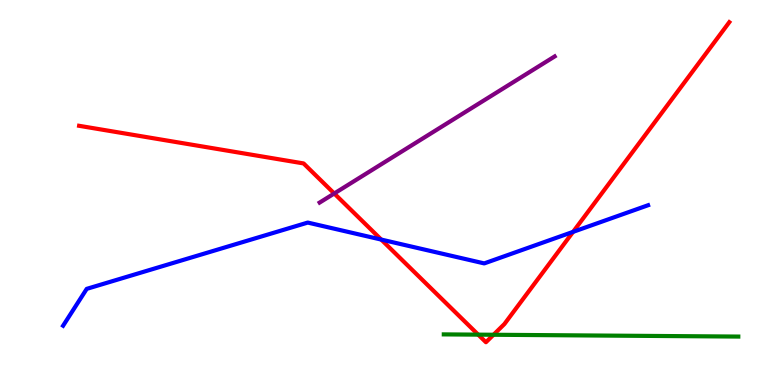[{'lines': ['blue', 'red'], 'intersections': [{'x': 4.92, 'y': 3.78}, {'x': 7.39, 'y': 3.98}]}, {'lines': ['green', 'red'], 'intersections': [{'x': 6.17, 'y': 1.31}, {'x': 6.37, 'y': 1.3}]}, {'lines': ['purple', 'red'], 'intersections': [{'x': 4.31, 'y': 4.97}]}, {'lines': ['blue', 'green'], 'intersections': []}, {'lines': ['blue', 'purple'], 'intersections': []}, {'lines': ['green', 'purple'], 'intersections': []}]